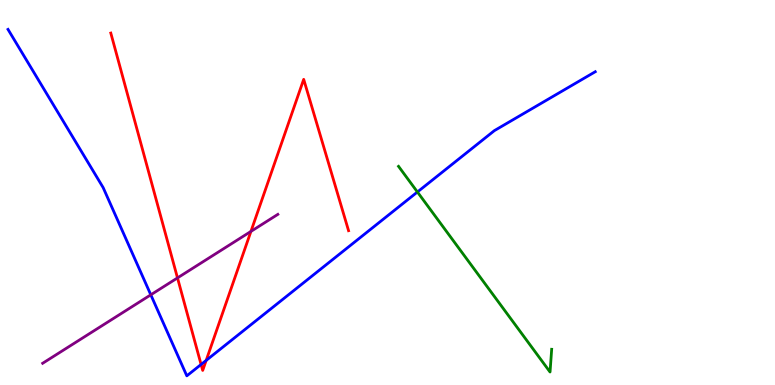[{'lines': ['blue', 'red'], 'intersections': [{'x': 2.59, 'y': 0.533}, {'x': 2.66, 'y': 0.638}]}, {'lines': ['green', 'red'], 'intersections': []}, {'lines': ['purple', 'red'], 'intersections': [{'x': 2.29, 'y': 2.78}, {'x': 3.24, 'y': 3.99}]}, {'lines': ['blue', 'green'], 'intersections': [{'x': 5.39, 'y': 5.01}]}, {'lines': ['blue', 'purple'], 'intersections': [{'x': 1.95, 'y': 2.34}]}, {'lines': ['green', 'purple'], 'intersections': []}]